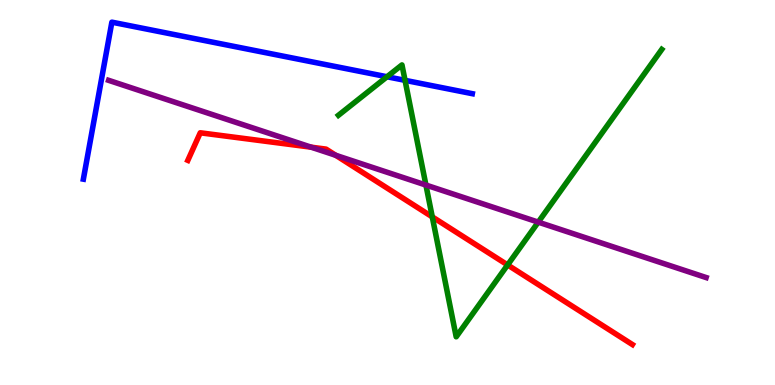[{'lines': ['blue', 'red'], 'intersections': []}, {'lines': ['green', 'red'], 'intersections': [{'x': 5.58, 'y': 4.37}, {'x': 6.55, 'y': 3.12}]}, {'lines': ['purple', 'red'], 'intersections': [{'x': 4.02, 'y': 6.18}, {'x': 4.33, 'y': 5.97}]}, {'lines': ['blue', 'green'], 'intersections': [{'x': 4.99, 'y': 8.01}, {'x': 5.23, 'y': 7.91}]}, {'lines': ['blue', 'purple'], 'intersections': []}, {'lines': ['green', 'purple'], 'intersections': [{'x': 5.5, 'y': 5.19}, {'x': 6.95, 'y': 4.23}]}]